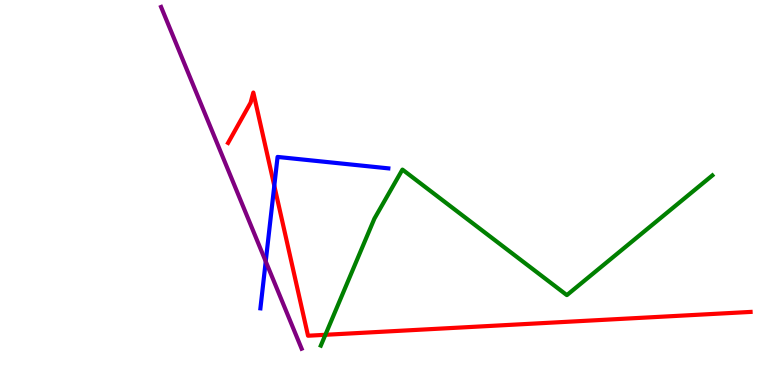[{'lines': ['blue', 'red'], 'intersections': [{'x': 3.54, 'y': 5.17}]}, {'lines': ['green', 'red'], 'intersections': [{'x': 4.2, 'y': 1.3}]}, {'lines': ['purple', 'red'], 'intersections': []}, {'lines': ['blue', 'green'], 'intersections': []}, {'lines': ['blue', 'purple'], 'intersections': [{'x': 3.43, 'y': 3.21}]}, {'lines': ['green', 'purple'], 'intersections': []}]